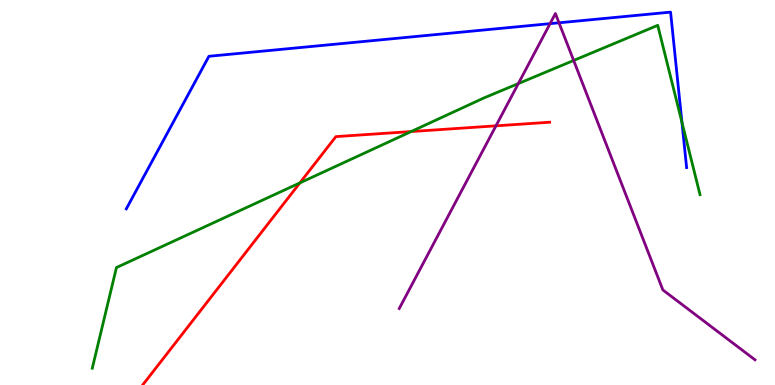[{'lines': ['blue', 'red'], 'intersections': []}, {'lines': ['green', 'red'], 'intersections': [{'x': 3.87, 'y': 5.25}, {'x': 5.31, 'y': 6.58}]}, {'lines': ['purple', 'red'], 'intersections': [{'x': 6.4, 'y': 6.73}]}, {'lines': ['blue', 'green'], 'intersections': [{'x': 8.8, 'y': 6.82}]}, {'lines': ['blue', 'purple'], 'intersections': [{'x': 7.1, 'y': 9.39}, {'x': 7.21, 'y': 9.41}]}, {'lines': ['green', 'purple'], 'intersections': [{'x': 6.69, 'y': 7.83}, {'x': 7.4, 'y': 8.43}]}]